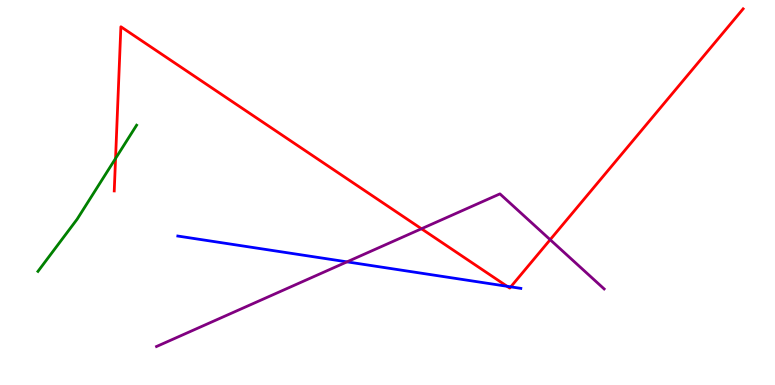[{'lines': ['blue', 'red'], 'intersections': [{'x': 6.54, 'y': 2.56}, {'x': 6.59, 'y': 2.55}]}, {'lines': ['green', 'red'], 'intersections': [{'x': 1.49, 'y': 5.88}]}, {'lines': ['purple', 'red'], 'intersections': [{'x': 5.44, 'y': 4.06}, {'x': 7.1, 'y': 3.77}]}, {'lines': ['blue', 'green'], 'intersections': []}, {'lines': ['blue', 'purple'], 'intersections': [{'x': 4.48, 'y': 3.2}]}, {'lines': ['green', 'purple'], 'intersections': []}]